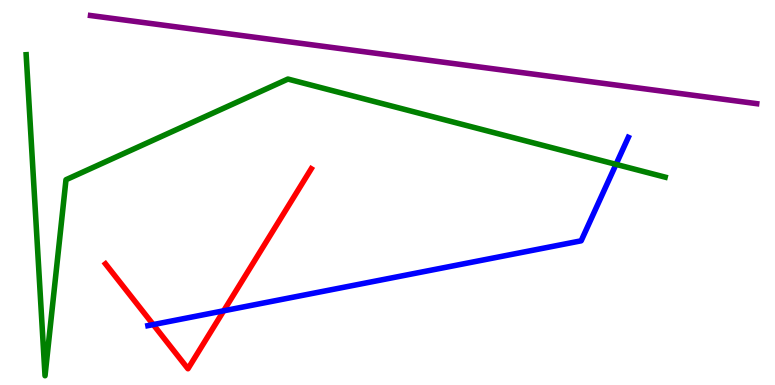[{'lines': ['blue', 'red'], 'intersections': [{'x': 1.98, 'y': 1.57}, {'x': 2.89, 'y': 1.93}]}, {'lines': ['green', 'red'], 'intersections': []}, {'lines': ['purple', 'red'], 'intersections': []}, {'lines': ['blue', 'green'], 'intersections': [{'x': 7.95, 'y': 5.73}]}, {'lines': ['blue', 'purple'], 'intersections': []}, {'lines': ['green', 'purple'], 'intersections': []}]